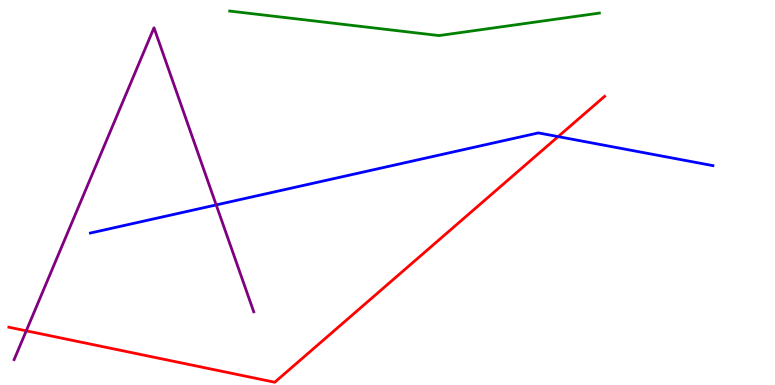[{'lines': ['blue', 'red'], 'intersections': [{'x': 7.2, 'y': 6.45}]}, {'lines': ['green', 'red'], 'intersections': []}, {'lines': ['purple', 'red'], 'intersections': [{'x': 0.339, 'y': 1.41}]}, {'lines': ['blue', 'green'], 'intersections': []}, {'lines': ['blue', 'purple'], 'intersections': [{'x': 2.79, 'y': 4.68}]}, {'lines': ['green', 'purple'], 'intersections': []}]